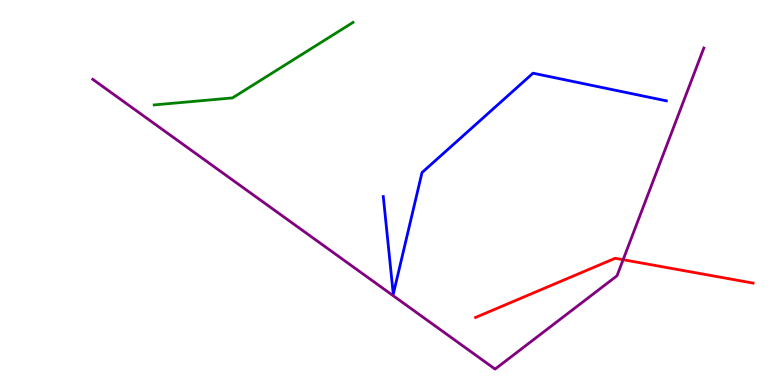[{'lines': ['blue', 'red'], 'intersections': []}, {'lines': ['green', 'red'], 'intersections': []}, {'lines': ['purple', 'red'], 'intersections': [{'x': 8.04, 'y': 3.25}]}, {'lines': ['blue', 'green'], 'intersections': []}, {'lines': ['blue', 'purple'], 'intersections': []}, {'lines': ['green', 'purple'], 'intersections': []}]